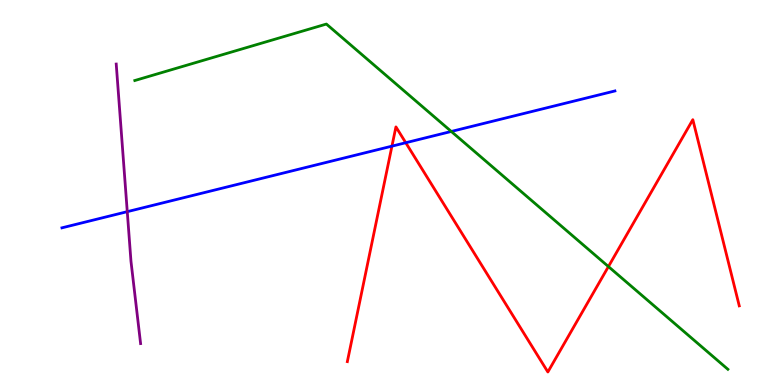[{'lines': ['blue', 'red'], 'intersections': [{'x': 5.06, 'y': 6.2}, {'x': 5.24, 'y': 6.29}]}, {'lines': ['green', 'red'], 'intersections': [{'x': 7.85, 'y': 3.08}]}, {'lines': ['purple', 'red'], 'intersections': []}, {'lines': ['blue', 'green'], 'intersections': [{'x': 5.82, 'y': 6.59}]}, {'lines': ['blue', 'purple'], 'intersections': [{'x': 1.64, 'y': 4.5}]}, {'lines': ['green', 'purple'], 'intersections': []}]